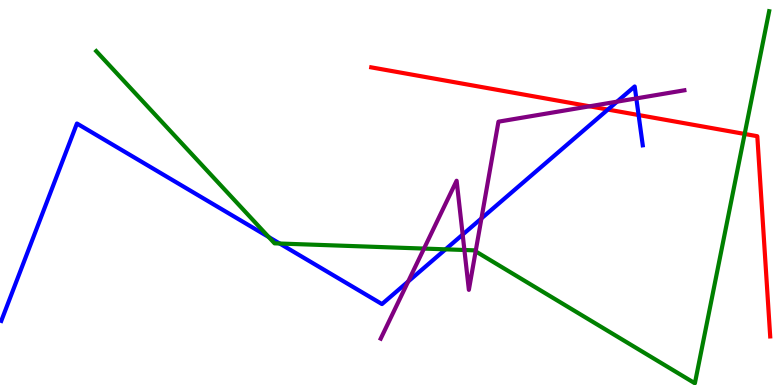[{'lines': ['blue', 'red'], 'intersections': [{'x': 7.84, 'y': 7.15}, {'x': 8.24, 'y': 7.01}]}, {'lines': ['green', 'red'], 'intersections': [{'x': 9.61, 'y': 6.52}]}, {'lines': ['purple', 'red'], 'intersections': [{'x': 7.61, 'y': 7.24}]}, {'lines': ['blue', 'green'], 'intersections': [{'x': 3.47, 'y': 3.84}, {'x': 3.61, 'y': 3.67}, {'x': 5.75, 'y': 3.52}]}, {'lines': ['blue', 'purple'], 'intersections': [{'x': 5.27, 'y': 2.69}, {'x': 5.97, 'y': 3.91}, {'x': 6.21, 'y': 4.33}, {'x': 7.96, 'y': 7.36}, {'x': 8.21, 'y': 7.44}]}, {'lines': ['green', 'purple'], 'intersections': [{'x': 5.47, 'y': 3.54}, {'x': 5.99, 'y': 3.51}, {'x': 6.14, 'y': 3.47}]}]